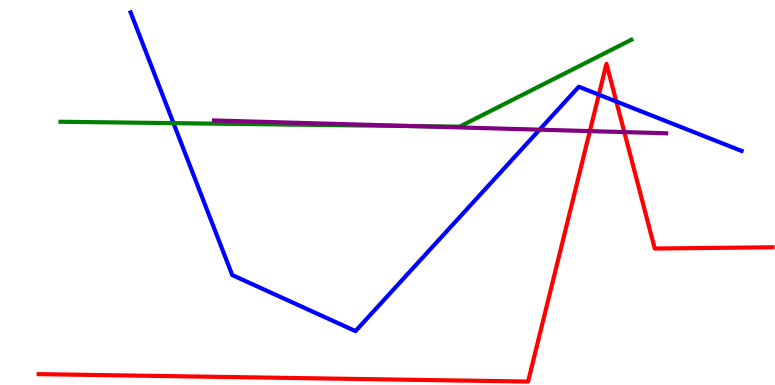[{'lines': ['blue', 'red'], 'intersections': [{'x': 7.73, 'y': 7.54}, {'x': 7.95, 'y': 7.36}]}, {'lines': ['green', 'red'], 'intersections': []}, {'lines': ['purple', 'red'], 'intersections': [{'x': 7.61, 'y': 6.59}, {'x': 8.06, 'y': 6.57}]}, {'lines': ['blue', 'green'], 'intersections': [{'x': 2.24, 'y': 6.8}]}, {'lines': ['blue', 'purple'], 'intersections': [{'x': 6.96, 'y': 6.63}]}, {'lines': ['green', 'purple'], 'intersections': [{'x': 5.34, 'y': 6.72}]}]